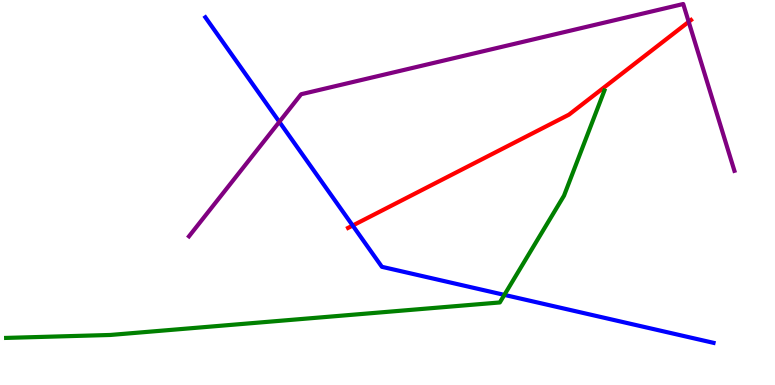[{'lines': ['blue', 'red'], 'intersections': [{'x': 4.55, 'y': 4.14}]}, {'lines': ['green', 'red'], 'intersections': []}, {'lines': ['purple', 'red'], 'intersections': [{'x': 8.89, 'y': 9.43}]}, {'lines': ['blue', 'green'], 'intersections': [{'x': 6.51, 'y': 2.34}]}, {'lines': ['blue', 'purple'], 'intersections': [{'x': 3.6, 'y': 6.84}]}, {'lines': ['green', 'purple'], 'intersections': []}]